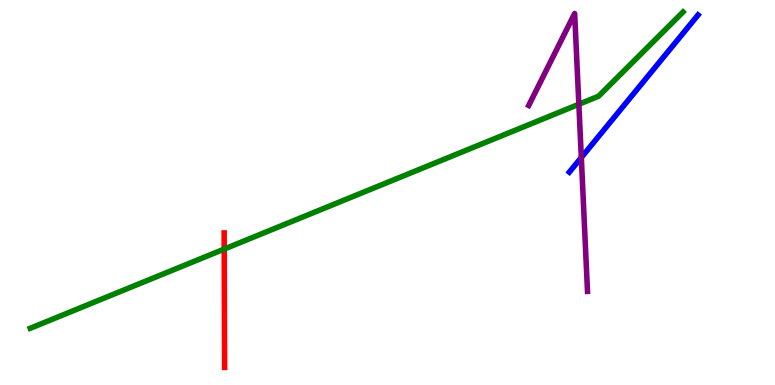[{'lines': ['blue', 'red'], 'intersections': []}, {'lines': ['green', 'red'], 'intersections': [{'x': 2.89, 'y': 3.53}]}, {'lines': ['purple', 'red'], 'intersections': []}, {'lines': ['blue', 'green'], 'intersections': []}, {'lines': ['blue', 'purple'], 'intersections': [{'x': 7.5, 'y': 5.91}]}, {'lines': ['green', 'purple'], 'intersections': [{'x': 7.47, 'y': 7.29}]}]